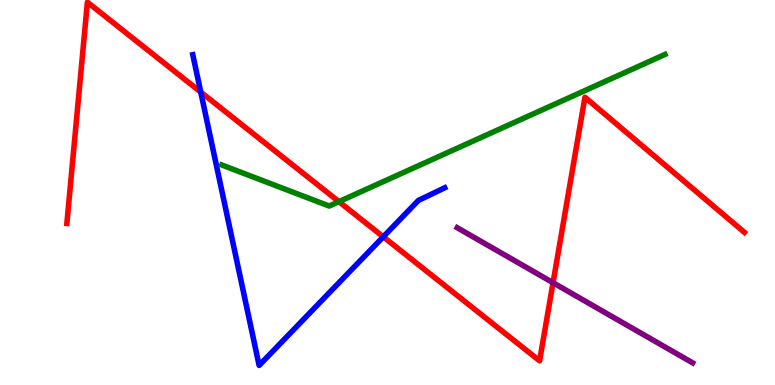[{'lines': ['blue', 'red'], 'intersections': [{'x': 2.59, 'y': 7.61}, {'x': 4.95, 'y': 3.85}]}, {'lines': ['green', 'red'], 'intersections': [{'x': 4.37, 'y': 4.76}]}, {'lines': ['purple', 'red'], 'intersections': [{'x': 7.14, 'y': 2.66}]}, {'lines': ['blue', 'green'], 'intersections': []}, {'lines': ['blue', 'purple'], 'intersections': []}, {'lines': ['green', 'purple'], 'intersections': []}]